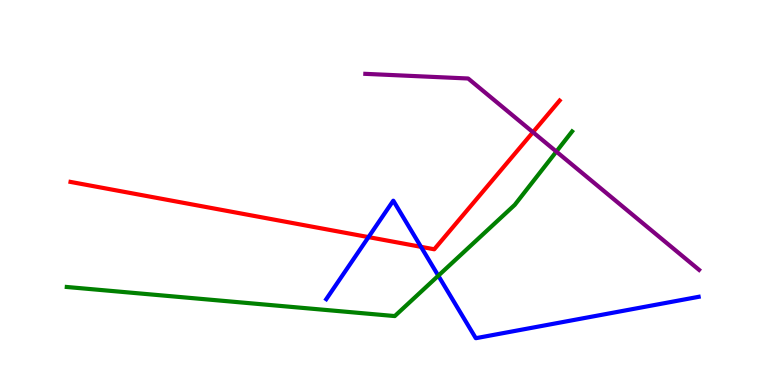[{'lines': ['blue', 'red'], 'intersections': [{'x': 4.75, 'y': 3.84}, {'x': 5.43, 'y': 3.59}]}, {'lines': ['green', 'red'], 'intersections': []}, {'lines': ['purple', 'red'], 'intersections': [{'x': 6.88, 'y': 6.57}]}, {'lines': ['blue', 'green'], 'intersections': [{'x': 5.66, 'y': 2.84}]}, {'lines': ['blue', 'purple'], 'intersections': []}, {'lines': ['green', 'purple'], 'intersections': [{'x': 7.18, 'y': 6.06}]}]